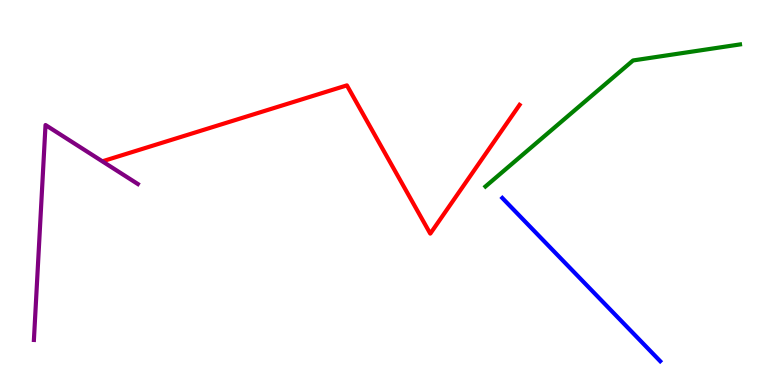[{'lines': ['blue', 'red'], 'intersections': []}, {'lines': ['green', 'red'], 'intersections': []}, {'lines': ['purple', 'red'], 'intersections': []}, {'lines': ['blue', 'green'], 'intersections': []}, {'lines': ['blue', 'purple'], 'intersections': []}, {'lines': ['green', 'purple'], 'intersections': []}]